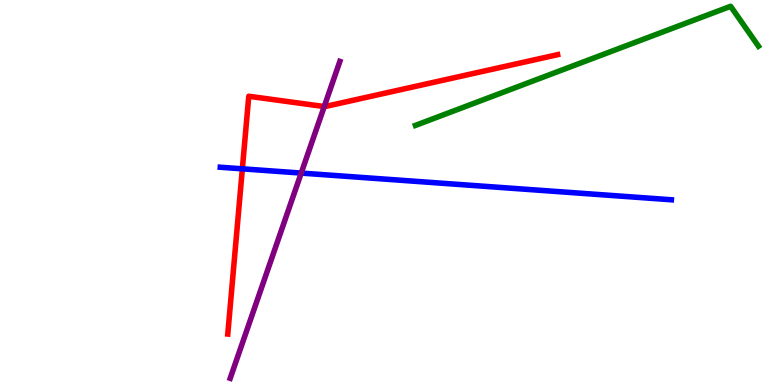[{'lines': ['blue', 'red'], 'intersections': [{'x': 3.13, 'y': 5.61}]}, {'lines': ['green', 'red'], 'intersections': []}, {'lines': ['purple', 'red'], 'intersections': [{'x': 4.18, 'y': 7.23}]}, {'lines': ['blue', 'green'], 'intersections': []}, {'lines': ['blue', 'purple'], 'intersections': [{'x': 3.89, 'y': 5.5}]}, {'lines': ['green', 'purple'], 'intersections': []}]